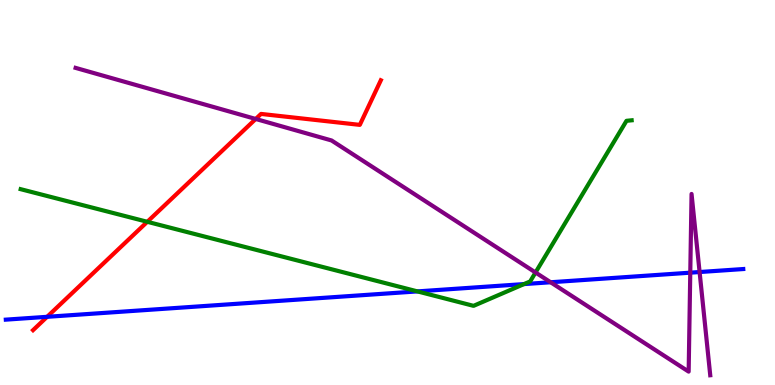[{'lines': ['blue', 'red'], 'intersections': [{'x': 0.608, 'y': 1.77}]}, {'lines': ['green', 'red'], 'intersections': [{'x': 1.9, 'y': 4.24}]}, {'lines': ['purple', 'red'], 'intersections': [{'x': 3.3, 'y': 6.91}]}, {'lines': ['blue', 'green'], 'intersections': [{'x': 5.39, 'y': 2.43}, {'x': 6.76, 'y': 2.62}]}, {'lines': ['blue', 'purple'], 'intersections': [{'x': 7.1, 'y': 2.67}, {'x': 8.91, 'y': 2.92}, {'x': 9.03, 'y': 2.93}]}, {'lines': ['green', 'purple'], 'intersections': [{'x': 6.91, 'y': 2.92}]}]